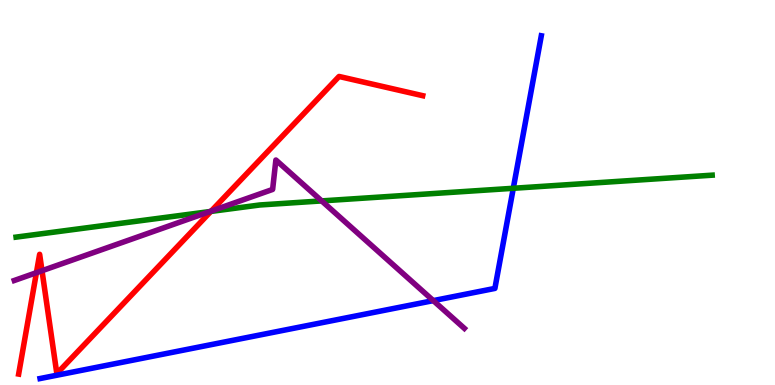[{'lines': ['blue', 'red'], 'intersections': []}, {'lines': ['green', 'red'], 'intersections': [{'x': 2.72, 'y': 4.51}]}, {'lines': ['purple', 'red'], 'intersections': [{'x': 0.47, 'y': 2.92}, {'x': 0.542, 'y': 2.97}, {'x': 2.73, 'y': 4.52}]}, {'lines': ['blue', 'green'], 'intersections': [{'x': 6.62, 'y': 5.11}]}, {'lines': ['blue', 'purple'], 'intersections': [{'x': 5.59, 'y': 2.19}]}, {'lines': ['green', 'purple'], 'intersections': [{'x': 2.71, 'y': 4.5}, {'x': 4.15, 'y': 4.78}]}]